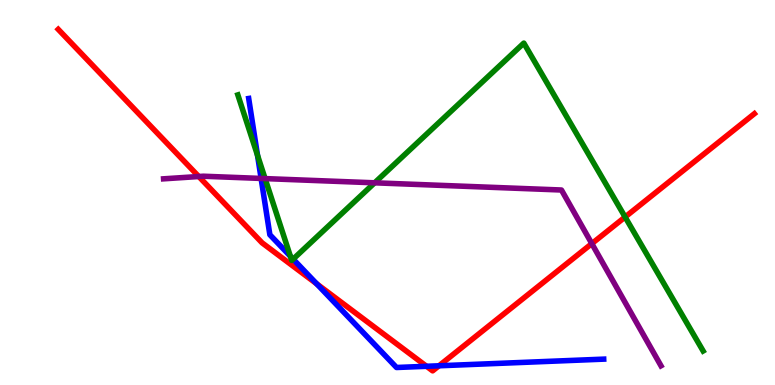[{'lines': ['blue', 'red'], 'intersections': [{'x': 4.09, 'y': 2.63}, {'x': 5.5, 'y': 0.486}, {'x': 5.66, 'y': 0.499}]}, {'lines': ['green', 'red'], 'intersections': [{'x': 8.07, 'y': 4.36}]}, {'lines': ['purple', 'red'], 'intersections': [{'x': 2.56, 'y': 5.42}, {'x': 7.64, 'y': 3.67}]}, {'lines': ['blue', 'green'], 'intersections': [{'x': 3.32, 'y': 5.97}, {'x': 3.75, 'y': 3.34}, {'x': 3.78, 'y': 3.27}]}, {'lines': ['blue', 'purple'], 'intersections': [{'x': 3.37, 'y': 5.37}]}, {'lines': ['green', 'purple'], 'intersections': [{'x': 3.42, 'y': 5.36}, {'x': 4.83, 'y': 5.25}]}]